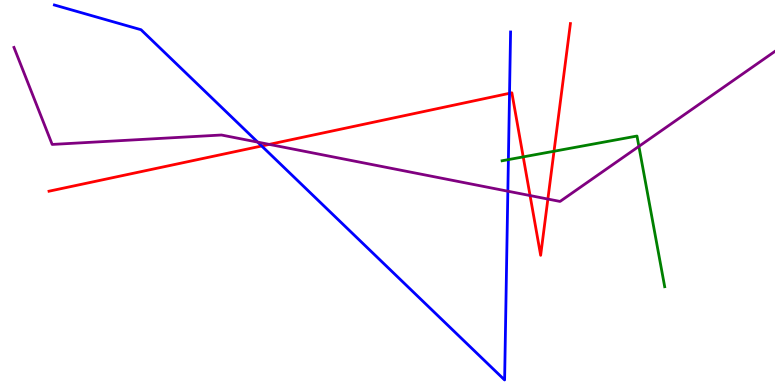[{'lines': ['blue', 'red'], 'intersections': [{'x': 3.38, 'y': 6.21}, {'x': 6.57, 'y': 7.58}]}, {'lines': ['green', 'red'], 'intersections': [{'x': 6.75, 'y': 5.93}, {'x': 7.15, 'y': 6.07}]}, {'lines': ['purple', 'red'], 'intersections': [{'x': 3.47, 'y': 6.25}, {'x': 6.84, 'y': 4.92}, {'x': 7.07, 'y': 4.83}]}, {'lines': ['blue', 'green'], 'intersections': [{'x': 6.56, 'y': 5.85}]}, {'lines': ['blue', 'purple'], 'intersections': [{'x': 3.33, 'y': 6.31}, {'x': 6.55, 'y': 5.03}]}, {'lines': ['green', 'purple'], 'intersections': [{'x': 8.24, 'y': 6.2}]}]